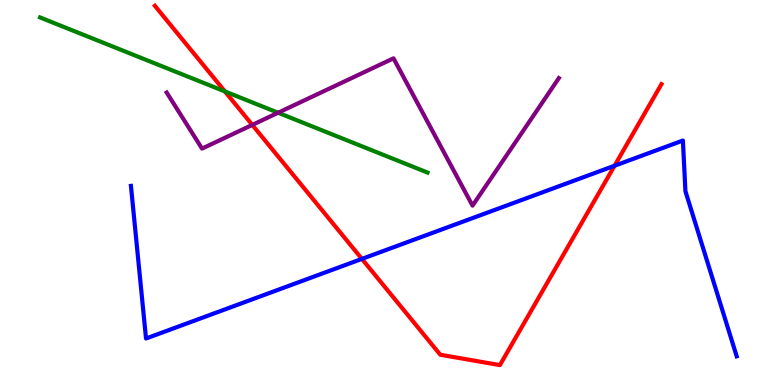[{'lines': ['blue', 'red'], 'intersections': [{'x': 4.67, 'y': 3.28}, {'x': 7.93, 'y': 5.69}]}, {'lines': ['green', 'red'], 'intersections': [{'x': 2.9, 'y': 7.62}]}, {'lines': ['purple', 'red'], 'intersections': [{'x': 3.26, 'y': 6.76}]}, {'lines': ['blue', 'green'], 'intersections': []}, {'lines': ['blue', 'purple'], 'intersections': []}, {'lines': ['green', 'purple'], 'intersections': [{'x': 3.59, 'y': 7.07}]}]